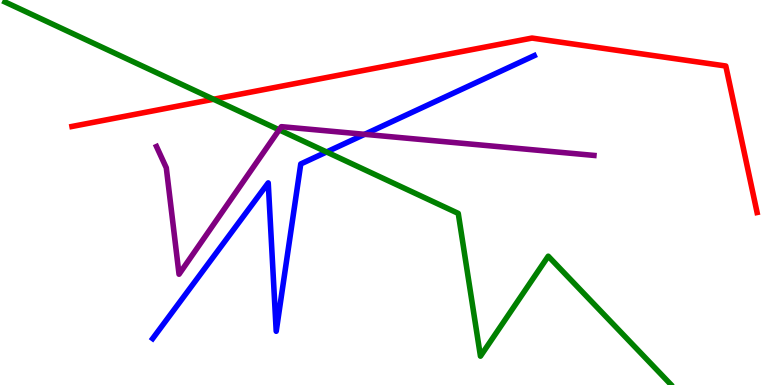[{'lines': ['blue', 'red'], 'intersections': []}, {'lines': ['green', 'red'], 'intersections': [{'x': 2.76, 'y': 7.42}]}, {'lines': ['purple', 'red'], 'intersections': []}, {'lines': ['blue', 'green'], 'intersections': [{'x': 4.21, 'y': 6.05}]}, {'lines': ['blue', 'purple'], 'intersections': [{'x': 4.7, 'y': 6.51}]}, {'lines': ['green', 'purple'], 'intersections': [{'x': 3.6, 'y': 6.63}]}]